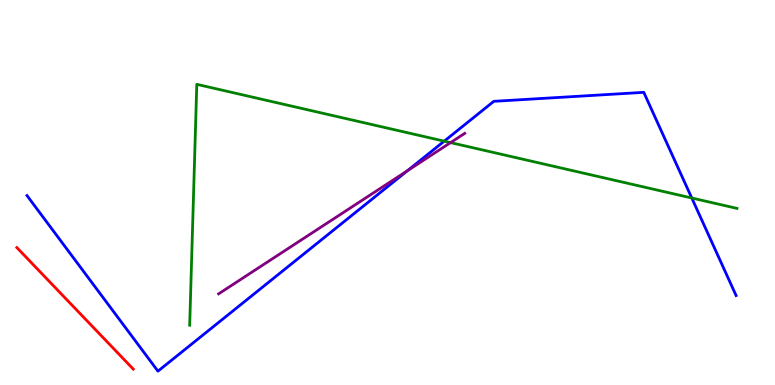[{'lines': ['blue', 'red'], 'intersections': []}, {'lines': ['green', 'red'], 'intersections': []}, {'lines': ['purple', 'red'], 'intersections': []}, {'lines': ['blue', 'green'], 'intersections': [{'x': 5.73, 'y': 6.33}, {'x': 8.93, 'y': 4.86}]}, {'lines': ['blue', 'purple'], 'intersections': [{'x': 5.26, 'y': 5.56}]}, {'lines': ['green', 'purple'], 'intersections': [{'x': 5.81, 'y': 6.3}]}]